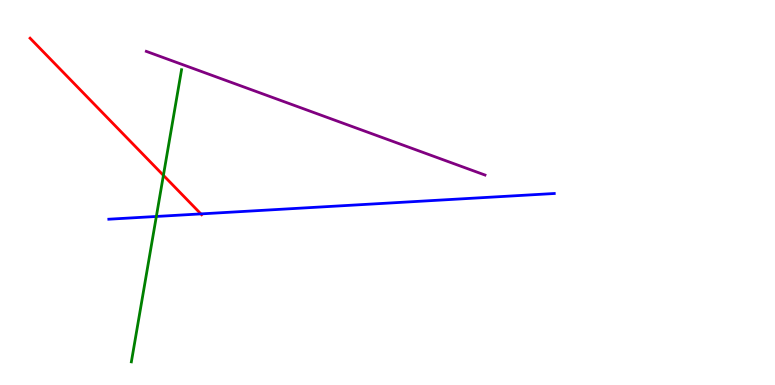[{'lines': ['blue', 'red'], 'intersections': [{'x': 2.59, 'y': 4.44}]}, {'lines': ['green', 'red'], 'intersections': [{'x': 2.11, 'y': 5.45}]}, {'lines': ['purple', 'red'], 'intersections': []}, {'lines': ['blue', 'green'], 'intersections': [{'x': 2.02, 'y': 4.38}]}, {'lines': ['blue', 'purple'], 'intersections': []}, {'lines': ['green', 'purple'], 'intersections': []}]